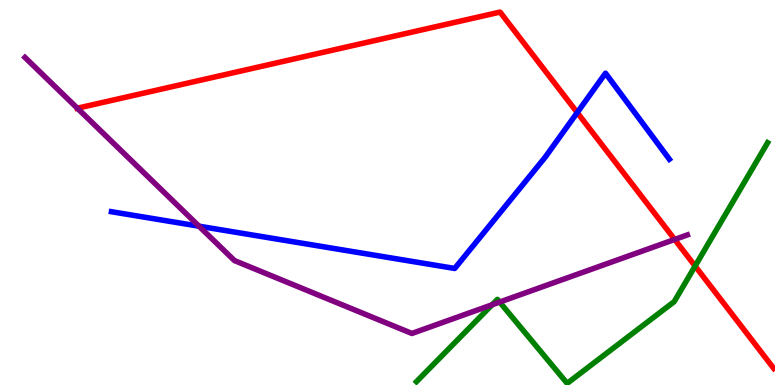[{'lines': ['blue', 'red'], 'intersections': [{'x': 7.45, 'y': 7.08}]}, {'lines': ['green', 'red'], 'intersections': [{'x': 8.97, 'y': 3.09}]}, {'lines': ['purple', 'red'], 'intersections': [{'x': 0.998, 'y': 7.19}, {'x': 8.71, 'y': 3.78}]}, {'lines': ['blue', 'green'], 'intersections': []}, {'lines': ['blue', 'purple'], 'intersections': [{'x': 2.57, 'y': 4.12}]}, {'lines': ['green', 'purple'], 'intersections': [{'x': 6.35, 'y': 2.08}, {'x': 6.45, 'y': 2.15}]}]